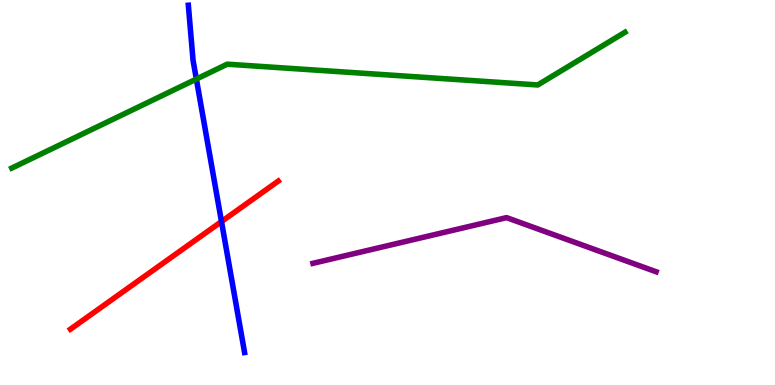[{'lines': ['blue', 'red'], 'intersections': [{'x': 2.86, 'y': 4.25}]}, {'lines': ['green', 'red'], 'intersections': []}, {'lines': ['purple', 'red'], 'intersections': []}, {'lines': ['blue', 'green'], 'intersections': [{'x': 2.53, 'y': 7.95}]}, {'lines': ['blue', 'purple'], 'intersections': []}, {'lines': ['green', 'purple'], 'intersections': []}]